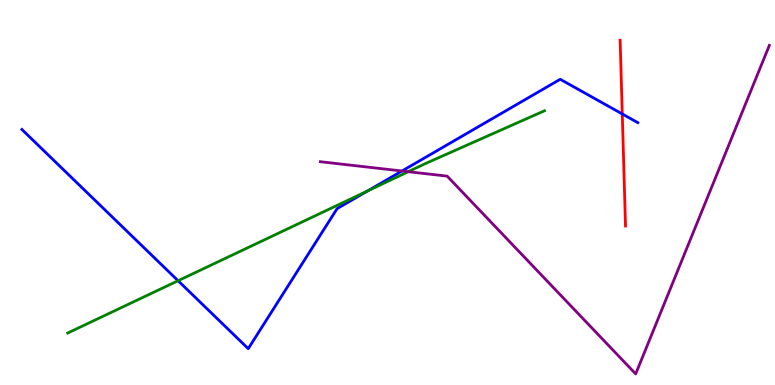[{'lines': ['blue', 'red'], 'intersections': [{'x': 8.03, 'y': 7.04}]}, {'lines': ['green', 'red'], 'intersections': []}, {'lines': ['purple', 'red'], 'intersections': []}, {'lines': ['blue', 'green'], 'intersections': [{'x': 2.3, 'y': 2.71}, {'x': 4.74, 'y': 5.04}]}, {'lines': ['blue', 'purple'], 'intersections': [{'x': 5.19, 'y': 5.56}]}, {'lines': ['green', 'purple'], 'intersections': [{'x': 5.27, 'y': 5.54}]}]